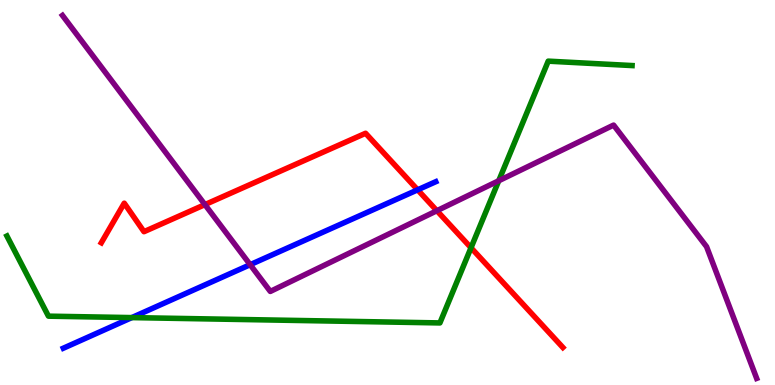[{'lines': ['blue', 'red'], 'intersections': [{'x': 5.39, 'y': 5.07}]}, {'lines': ['green', 'red'], 'intersections': [{'x': 6.08, 'y': 3.56}]}, {'lines': ['purple', 'red'], 'intersections': [{'x': 2.64, 'y': 4.69}, {'x': 5.64, 'y': 4.53}]}, {'lines': ['blue', 'green'], 'intersections': [{'x': 1.7, 'y': 1.75}]}, {'lines': ['blue', 'purple'], 'intersections': [{'x': 3.23, 'y': 3.12}]}, {'lines': ['green', 'purple'], 'intersections': [{'x': 6.44, 'y': 5.31}]}]